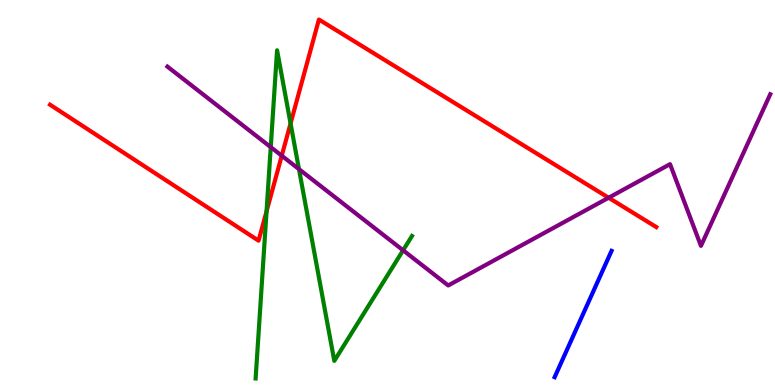[{'lines': ['blue', 'red'], 'intersections': []}, {'lines': ['green', 'red'], 'intersections': [{'x': 3.44, 'y': 4.51}, {'x': 3.75, 'y': 6.79}]}, {'lines': ['purple', 'red'], 'intersections': [{'x': 3.64, 'y': 5.96}, {'x': 7.85, 'y': 4.86}]}, {'lines': ['blue', 'green'], 'intersections': []}, {'lines': ['blue', 'purple'], 'intersections': []}, {'lines': ['green', 'purple'], 'intersections': [{'x': 3.49, 'y': 6.18}, {'x': 3.86, 'y': 5.61}, {'x': 5.2, 'y': 3.5}]}]